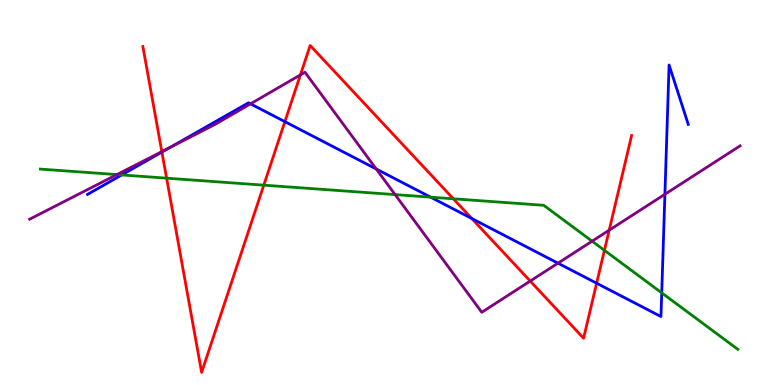[{'lines': ['blue', 'red'], 'intersections': [{'x': 2.09, 'y': 6.05}, {'x': 3.68, 'y': 6.84}, {'x': 6.09, 'y': 4.32}, {'x': 7.7, 'y': 2.64}]}, {'lines': ['green', 'red'], 'intersections': [{'x': 2.15, 'y': 5.37}, {'x': 3.4, 'y': 5.19}, {'x': 5.85, 'y': 4.84}, {'x': 7.8, 'y': 3.5}]}, {'lines': ['purple', 'red'], 'intersections': [{'x': 2.09, 'y': 6.06}, {'x': 3.88, 'y': 8.05}, {'x': 6.84, 'y': 2.7}, {'x': 7.86, 'y': 4.02}]}, {'lines': ['blue', 'green'], 'intersections': [{'x': 1.57, 'y': 5.46}, {'x': 5.56, 'y': 4.88}, {'x': 8.54, 'y': 2.39}]}, {'lines': ['blue', 'purple'], 'intersections': [{'x': 2.2, 'y': 6.18}, {'x': 3.23, 'y': 7.3}, {'x': 4.85, 'y': 5.61}, {'x': 7.2, 'y': 3.16}, {'x': 8.58, 'y': 4.95}]}, {'lines': ['green', 'purple'], 'intersections': [{'x': 1.51, 'y': 5.47}, {'x': 5.1, 'y': 4.95}, {'x': 7.64, 'y': 3.74}]}]